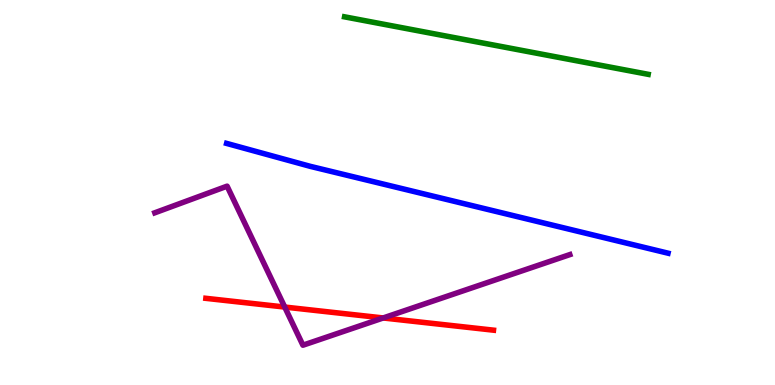[{'lines': ['blue', 'red'], 'intersections': []}, {'lines': ['green', 'red'], 'intersections': []}, {'lines': ['purple', 'red'], 'intersections': [{'x': 3.67, 'y': 2.02}, {'x': 4.94, 'y': 1.74}]}, {'lines': ['blue', 'green'], 'intersections': []}, {'lines': ['blue', 'purple'], 'intersections': []}, {'lines': ['green', 'purple'], 'intersections': []}]